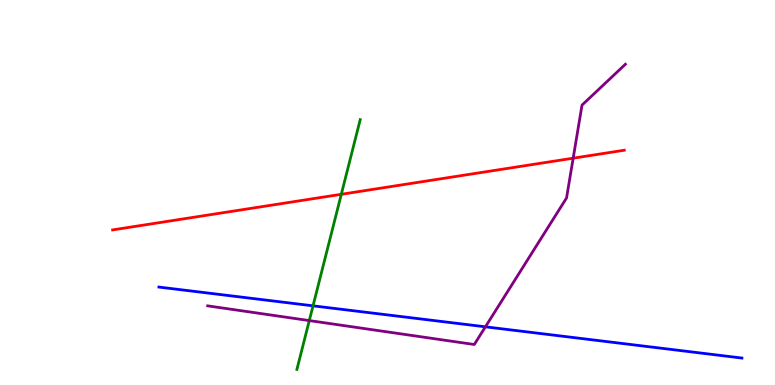[{'lines': ['blue', 'red'], 'intersections': []}, {'lines': ['green', 'red'], 'intersections': [{'x': 4.4, 'y': 4.95}]}, {'lines': ['purple', 'red'], 'intersections': [{'x': 7.4, 'y': 5.89}]}, {'lines': ['blue', 'green'], 'intersections': [{'x': 4.04, 'y': 2.06}]}, {'lines': ['blue', 'purple'], 'intersections': [{'x': 6.26, 'y': 1.51}]}, {'lines': ['green', 'purple'], 'intersections': [{'x': 3.99, 'y': 1.67}]}]